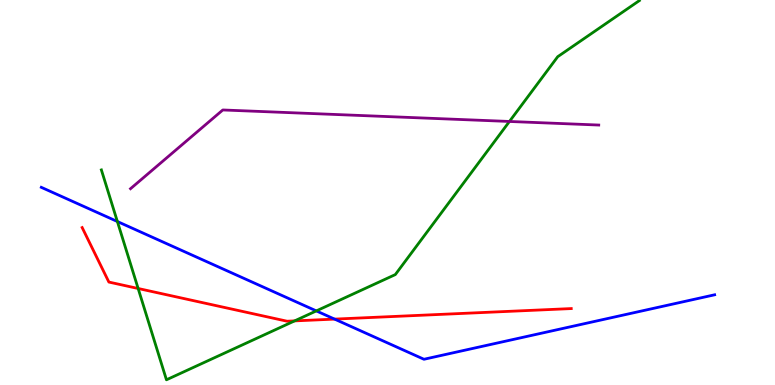[{'lines': ['blue', 'red'], 'intersections': [{'x': 4.32, 'y': 1.71}]}, {'lines': ['green', 'red'], 'intersections': [{'x': 1.78, 'y': 2.51}, {'x': 3.8, 'y': 1.67}]}, {'lines': ['purple', 'red'], 'intersections': []}, {'lines': ['blue', 'green'], 'intersections': [{'x': 1.51, 'y': 4.25}, {'x': 4.08, 'y': 1.92}]}, {'lines': ['blue', 'purple'], 'intersections': []}, {'lines': ['green', 'purple'], 'intersections': [{'x': 6.57, 'y': 6.85}]}]